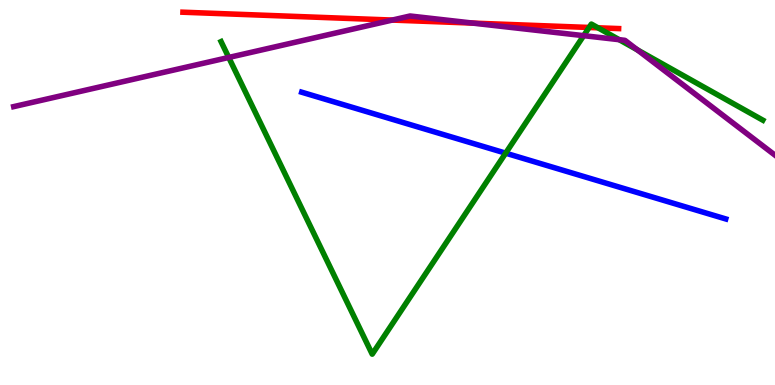[{'lines': ['blue', 'red'], 'intersections': []}, {'lines': ['green', 'red'], 'intersections': [{'x': 7.6, 'y': 9.29}, {'x': 7.72, 'y': 9.28}]}, {'lines': ['purple', 'red'], 'intersections': [{'x': 5.06, 'y': 9.48}, {'x': 6.1, 'y': 9.4}]}, {'lines': ['blue', 'green'], 'intersections': [{'x': 6.52, 'y': 6.02}]}, {'lines': ['blue', 'purple'], 'intersections': []}, {'lines': ['green', 'purple'], 'intersections': [{'x': 2.95, 'y': 8.51}, {'x': 7.53, 'y': 9.07}, {'x': 7.99, 'y': 8.97}, {'x': 8.22, 'y': 8.7}]}]